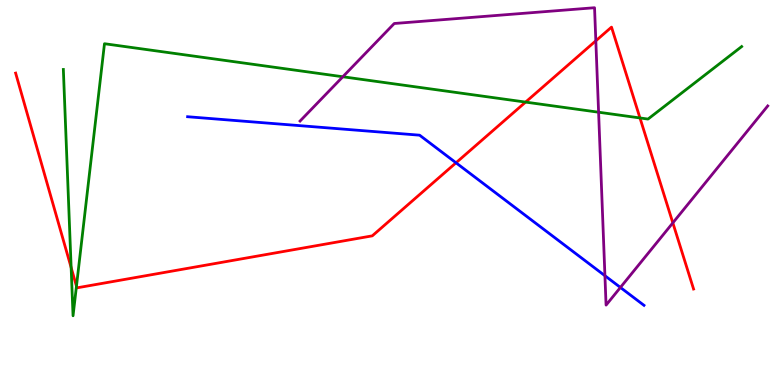[{'lines': ['blue', 'red'], 'intersections': [{'x': 5.88, 'y': 5.77}]}, {'lines': ['green', 'red'], 'intersections': [{'x': 0.918, 'y': 3.05}, {'x': 0.987, 'y': 2.57}, {'x': 6.78, 'y': 7.35}, {'x': 8.26, 'y': 6.94}]}, {'lines': ['purple', 'red'], 'intersections': [{'x': 7.69, 'y': 8.94}, {'x': 8.68, 'y': 4.21}]}, {'lines': ['blue', 'green'], 'intersections': []}, {'lines': ['blue', 'purple'], 'intersections': [{'x': 7.81, 'y': 2.84}, {'x': 8.01, 'y': 2.53}]}, {'lines': ['green', 'purple'], 'intersections': [{'x': 4.42, 'y': 8.01}, {'x': 7.72, 'y': 7.09}]}]